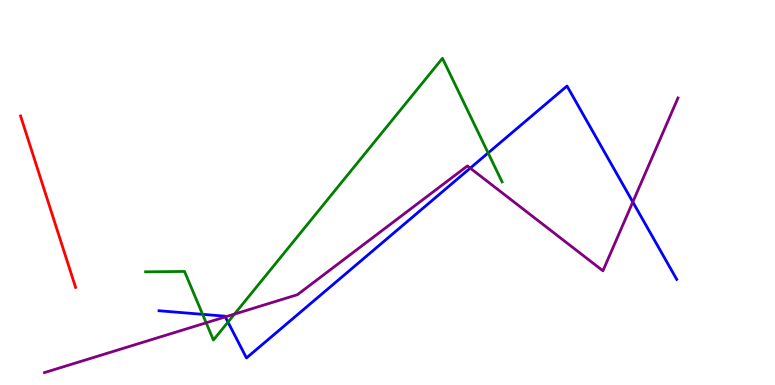[{'lines': ['blue', 'red'], 'intersections': []}, {'lines': ['green', 'red'], 'intersections': []}, {'lines': ['purple', 'red'], 'intersections': []}, {'lines': ['blue', 'green'], 'intersections': [{'x': 2.61, 'y': 1.84}, {'x': 2.94, 'y': 1.63}, {'x': 6.3, 'y': 6.03}]}, {'lines': ['blue', 'purple'], 'intersections': [{'x': 2.91, 'y': 1.77}, {'x': 6.07, 'y': 5.63}, {'x': 8.17, 'y': 4.75}]}, {'lines': ['green', 'purple'], 'intersections': [{'x': 2.66, 'y': 1.62}, {'x': 3.03, 'y': 1.84}]}]